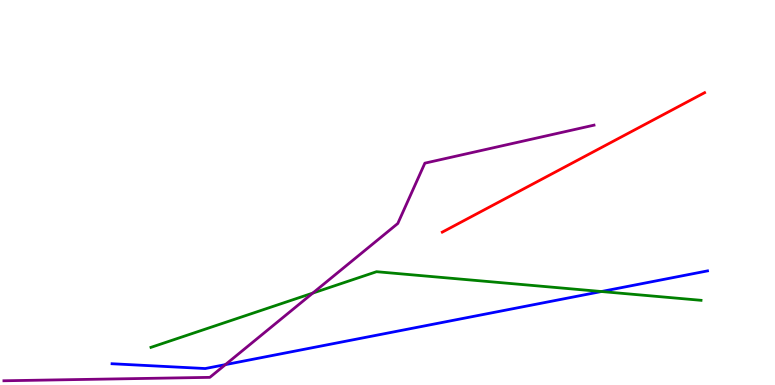[{'lines': ['blue', 'red'], 'intersections': []}, {'lines': ['green', 'red'], 'intersections': []}, {'lines': ['purple', 'red'], 'intersections': []}, {'lines': ['blue', 'green'], 'intersections': [{'x': 7.76, 'y': 2.43}]}, {'lines': ['blue', 'purple'], 'intersections': [{'x': 2.91, 'y': 0.529}]}, {'lines': ['green', 'purple'], 'intersections': [{'x': 4.04, 'y': 2.39}]}]